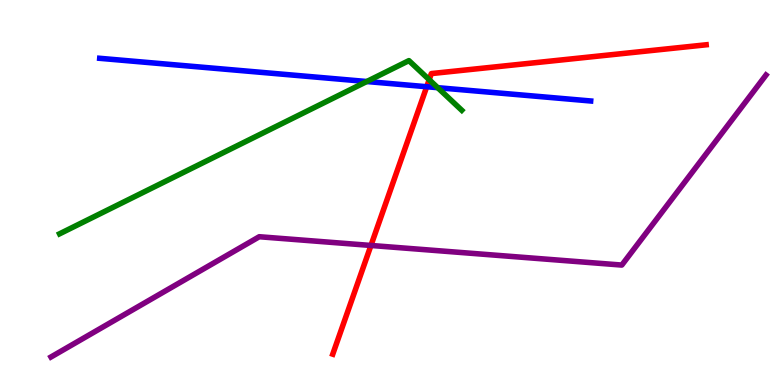[{'lines': ['blue', 'red'], 'intersections': [{'x': 5.51, 'y': 7.75}]}, {'lines': ['green', 'red'], 'intersections': [{'x': 5.54, 'y': 7.93}]}, {'lines': ['purple', 'red'], 'intersections': [{'x': 4.79, 'y': 3.62}]}, {'lines': ['blue', 'green'], 'intersections': [{'x': 4.73, 'y': 7.88}, {'x': 5.65, 'y': 7.72}]}, {'lines': ['blue', 'purple'], 'intersections': []}, {'lines': ['green', 'purple'], 'intersections': []}]